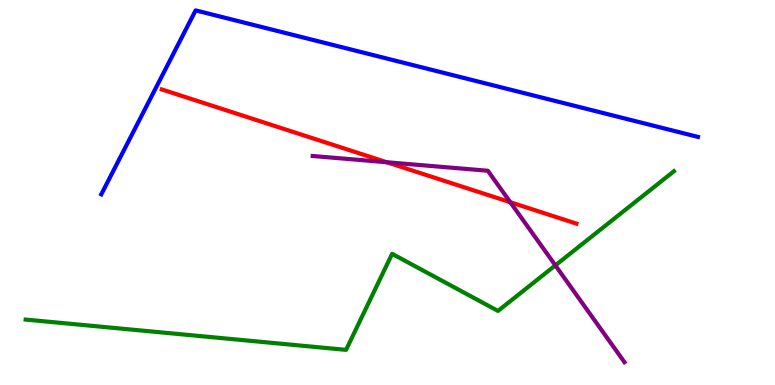[{'lines': ['blue', 'red'], 'intersections': []}, {'lines': ['green', 'red'], 'intersections': []}, {'lines': ['purple', 'red'], 'intersections': [{'x': 4.99, 'y': 5.79}, {'x': 6.58, 'y': 4.75}]}, {'lines': ['blue', 'green'], 'intersections': []}, {'lines': ['blue', 'purple'], 'intersections': []}, {'lines': ['green', 'purple'], 'intersections': [{'x': 7.17, 'y': 3.11}]}]